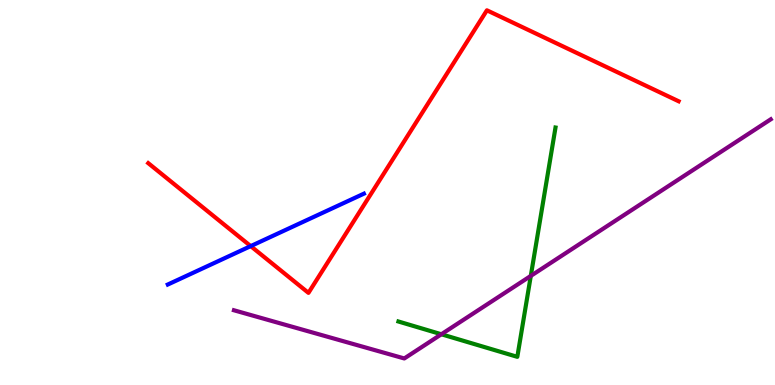[{'lines': ['blue', 'red'], 'intersections': [{'x': 3.23, 'y': 3.61}]}, {'lines': ['green', 'red'], 'intersections': []}, {'lines': ['purple', 'red'], 'intersections': []}, {'lines': ['blue', 'green'], 'intersections': []}, {'lines': ['blue', 'purple'], 'intersections': []}, {'lines': ['green', 'purple'], 'intersections': [{'x': 5.7, 'y': 1.32}, {'x': 6.85, 'y': 2.83}]}]